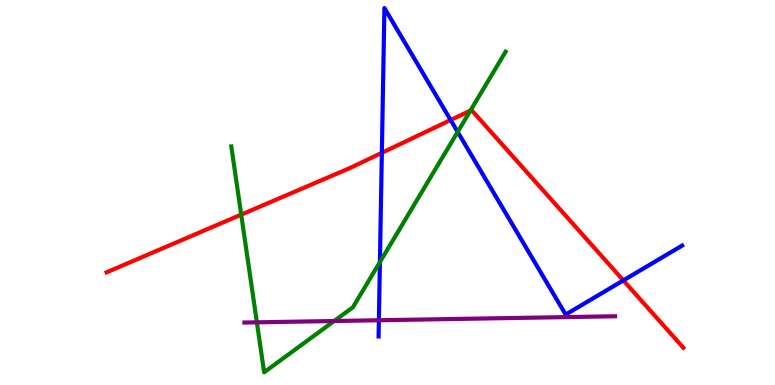[{'lines': ['blue', 'red'], 'intersections': [{'x': 4.93, 'y': 6.03}, {'x': 5.81, 'y': 6.88}, {'x': 8.04, 'y': 2.72}]}, {'lines': ['green', 'red'], 'intersections': [{'x': 3.11, 'y': 4.43}, {'x': 6.07, 'y': 7.13}]}, {'lines': ['purple', 'red'], 'intersections': []}, {'lines': ['blue', 'green'], 'intersections': [{'x': 4.9, 'y': 3.19}, {'x': 5.91, 'y': 6.57}]}, {'lines': ['blue', 'purple'], 'intersections': [{'x': 4.89, 'y': 1.68}]}, {'lines': ['green', 'purple'], 'intersections': [{'x': 3.31, 'y': 1.63}, {'x': 4.31, 'y': 1.66}]}]